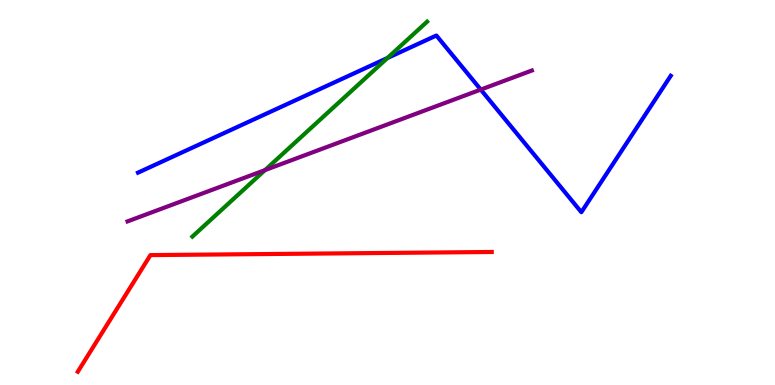[{'lines': ['blue', 'red'], 'intersections': []}, {'lines': ['green', 'red'], 'intersections': []}, {'lines': ['purple', 'red'], 'intersections': []}, {'lines': ['blue', 'green'], 'intersections': [{'x': 5.0, 'y': 8.49}]}, {'lines': ['blue', 'purple'], 'intersections': [{'x': 6.2, 'y': 7.67}]}, {'lines': ['green', 'purple'], 'intersections': [{'x': 3.42, 'y': 5.58}]}]